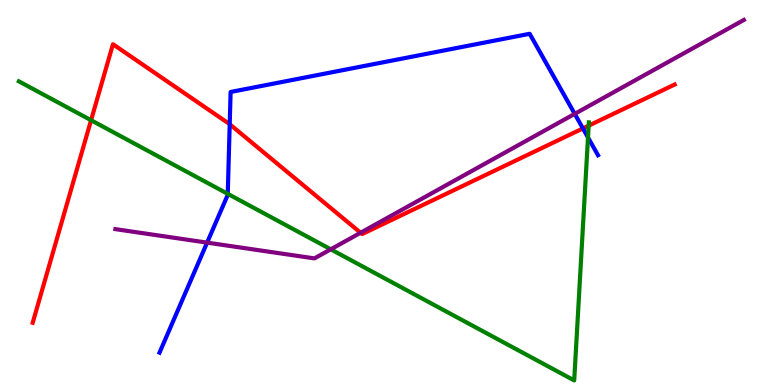[{'lines': ['blue', 'red'], 'intersections': [{'x': 2.96, 'y': 6.77}, {'x': 7.52, 'y': 6.66}]}, {'lines': ['green', 'red'], 'intersections': [{'x': 1.18, 'y': 6.88}, {'x': 7.6, 'y': 6.74}]}, {'lines': ['purple', 'red'], 'intersections': [{'x': 4.65, 'y': 3.95}]}, {'lines': ['blue', 'green'], 'intersections': [{'x': 2.94, 'y': 4.97}, {'x': 7.59, 'y': 6.43}]}, {'lines': ['blue', 'purple'], 'intersections': [{'x': 2.67, 'y': 3.7}, {'x': 7.42, 'y': 7.04}]}, {'lines': ['green', 'purple'], 'intersections': [{'x': 4.27, 'y': 3.52}]}]